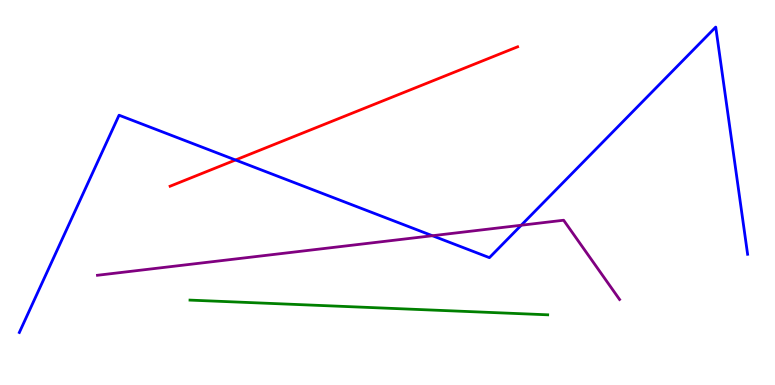[{'lines': ['blue', 'red'], 'intersections': [{'x': 3.04, 'y': 5.84}]}, {'lines': ['green', 'red'], 'intersections': []}, {'lines': ['purple', 'red'], 'intersections': []}, {'lines': ['blue', 'green'], 'intersections': []}, {'lines': ['blue', 'purple'], 'intersections': [{'x': 5.58, 'y': 3.88}, {'x': 6.73, 'y': 4.15}]}, {'lines': ['green', 'purple'], 'intersections': []}]